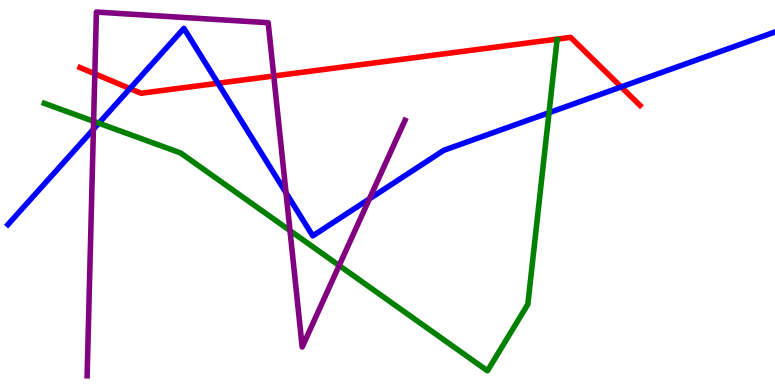[{'lines': ['blue', 'red'], 'intersections': [{'x': 1.68, 'y': 7.7}, {'x': 2.81, 'y': 7.84}, {'x': 8.01, 'y': 7.74}]}, {'lines': ['green', 'red'], 'intersections': []}, {'lines': ['purple', 'red'], 'intersections': [{'x': 1.22, 'y': 8.08}, {'x': 3.53, 'y': 8.03}]}, {'lines': ['blue', 'green'], 'intersections': [{'x': 1.28, 'y': 6.8}, {'x': 7.08, 'y': 7.07}]}, {'lines': ['blue', 'purple'], 'intersections': [{'x': 1.21, 'y': 6.64}, {'x': 3.69, 'y': 4.99}, {'x': 4.77, 'y': 4.83}]}, {'lines': ['green', 'purple'], 'intersections': [{'x': 1.21, 'y': 6.85}, {'x': 3.74, 'y': 4.01}, {'x': 4.38, 'y': 3.1}]}]